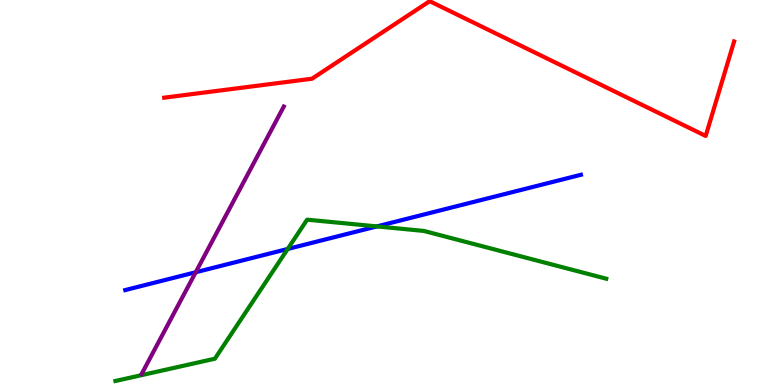[{'lines': ['blue', 'red'], 'intersections': []}, {'lines': ['green', 'red'], 'intersections': []}, {'lines': ['purple', 'red'], 'intersections': []}, {'lines': ['blue', 'green'], 'intersections': [{'x': 3.71, 'y': 3.53}, {'x': 4.86, 'y': 4.12}]}, {'lines': ['blue', 'purple'], 'intersections': [{'x': 2.53, 'y': 2.93}]}, {'lines': ['green', 'purple'], 'intersections': []}]